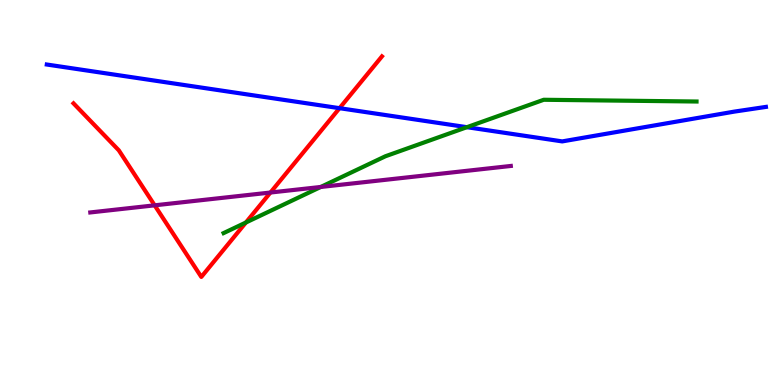[{'lines': ['blue', 'red'], 'intersections': [{'x': 4.38, 'y': 7.19}]}, {'lines': ['green', 'red'], 'intersections': [{'x': 3.17, 'y': 4.22}]}, {'lines': ['purple', 'red'], 'intersections': [{'x': 2.0, 'y': 4.67}, {'x': 3.49, 'y': 5.0}]}, {'lines': ['blue', 'green'], 'intersections': [{'x': 6.02, 'y': 6.7}]}, {'lines': ['blue', 'purple'], 'intersections': []}, {'lines': ['green', 'purple'], 'intersections': [{'x': 4.14, 'y': 5.14}]}]